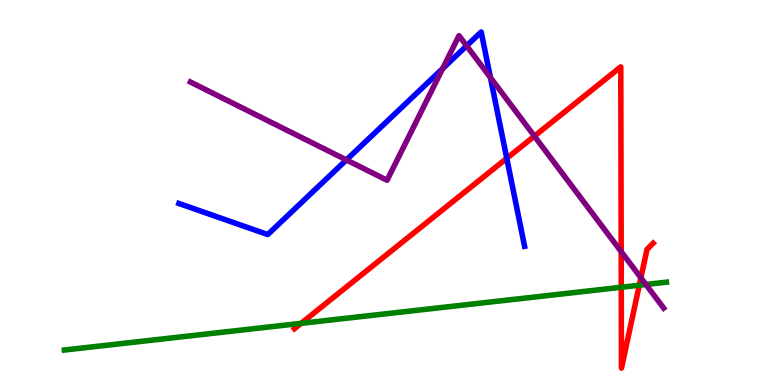[{'lines': ['blue', 'red'], 'intersections': [{'x': 6.54, 'y': 5.89}]}, {'lines': ['green', 'red'], 'intersections': [{'x': 3.88, 'y': 1.6}, {'x': 8.02, 'y': 2.54}, {'x': 8.25, 'y': 2.59}]}, {'lines': ['purple', 'red'], 'intersections': [{'x': 6.9, 'y': 6.46}, {'x': 8.02, 'y': 3.46}, {'x': 8.27, 'y': 2.78}]}, {'lines': ['blue', 'green'], 'intersections': []}, {'lines': ['blue', 'purple'], 'intersections': [{'x': 4.47, 'y': 5.85}, {'x': 5.71, 'y': 8.22}, {'x': 6.02, 'y': 8.81}, {'x': 6.33, 'y': 7.99}]}, {'lines': ['green', 'purple'], 'intersections': [{'x': 8.33, 'y': 2.61}]}]